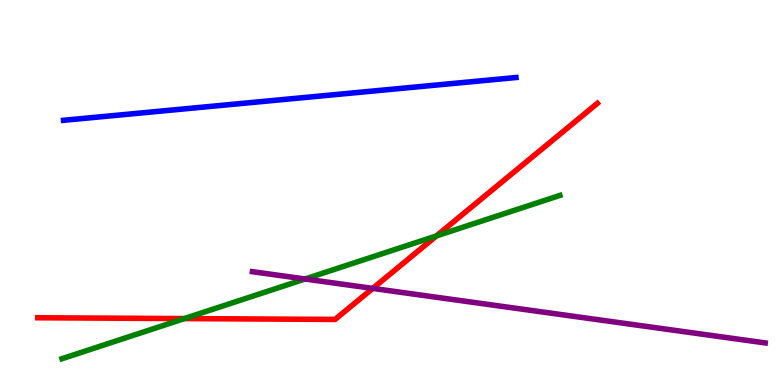[{'lines': ['blue', 'red'], 'intersections': []}, {'lines': ['green', 'red'], 'intersections': [{'x': 2.38, 'y': 1.73}, {'x': 5.63, 'y': 3.87}]}, {'lines': ['purple', 'red'], 'intersections': [{'x': 4.81, 'y': 2.51}]}, {'lines': ['blue', 'green'], 'intersections': []}, {'lines': ['blue', 'purple'], 'intersections': []}, {'lines': ['green', 'purple'], 'intersections': [{'x': 3.94, 'y': 2.75}]}]